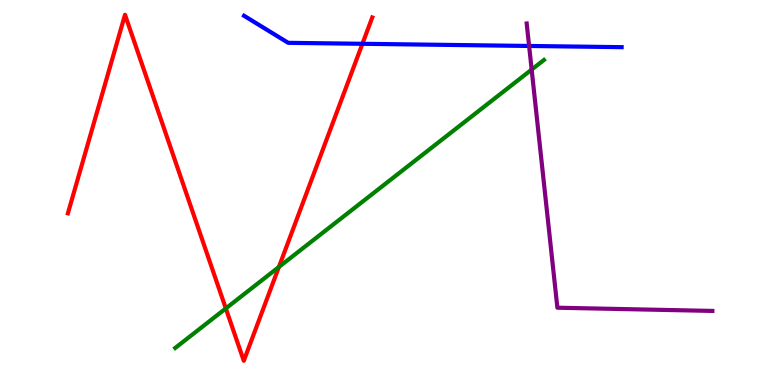[{'lines': ['blue', 'red'], 'intersections': [{'x': 4.68, 'y': 8.86}]}, {'lines': ['green', 'red'], 'intersections': [{'x': 2.91, 'y': 1.99}, {'x': 3.6, 'y': 3.07}]}, {'lines': ['purple', 'red'], 'intersections': []}, {'lines': ['blue', 'green'], 'intersections': []}, {'lines': ['blue', 'purple'], 'intersections': [{'x': 6.83, 'y': 8.81}]}, {'lines': ['green', 'purple'], 'intersections': [{'x': 6.86, 'y': 8.19}]}]